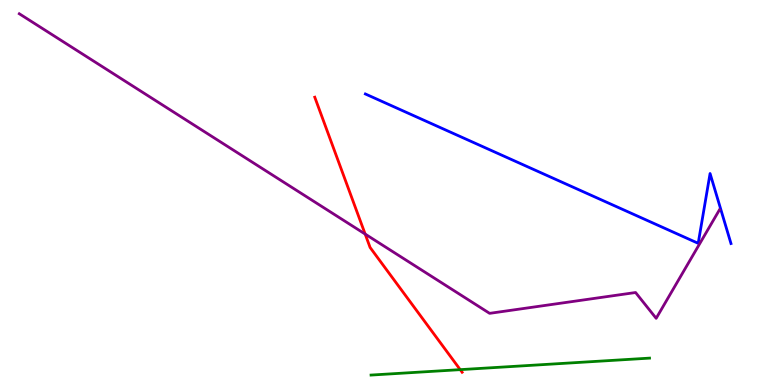[{'lines': ['blue', 'red'], 'intersections': []}, {'lines': ['green', 'red'], 'intersections': [{'x': 5.94, 'y': 0.399}]}, {'lines': ['purple', 'red'], 'intersections': [{'x': 4.71, 'y': 3.92}]}, {'lines': ['blue', 'green'], 'intersections': []}, {'lines': ['blue', 'purple'], 'intersections': []}, {'lines': ['green', 'purple'], 'intersections': []}]